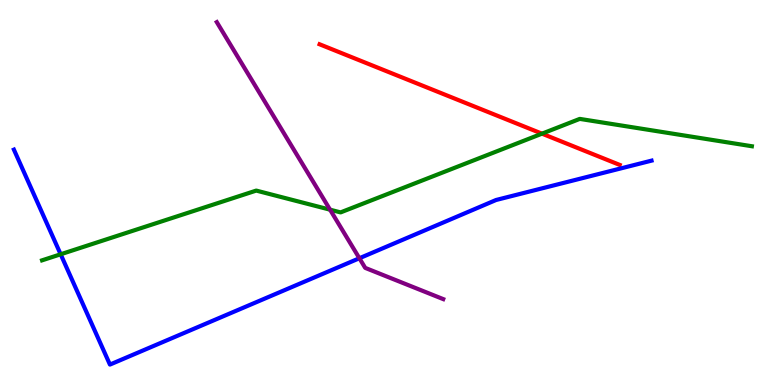[{'lines': ['blue', 'red'], 'intersections': []}, {'lines': ['green', 'red'], 'intersections': [{'x': 6.99, 'y': 6.53}]}, {'lines': ['purple', 'red'], 'intersections': []}, {'lines': ['blue', 'green'], 'intersections': [{'x': 0.783, 'y': 3.4}]}, {'lines': ['blue', 'purple'], 'intersections': [{'x': 4.64, 'y': 3.29}]}, {'lines': ['green', 'purple'], 'intersections': [{'x': 4.26, 'y': 4.55}]}]